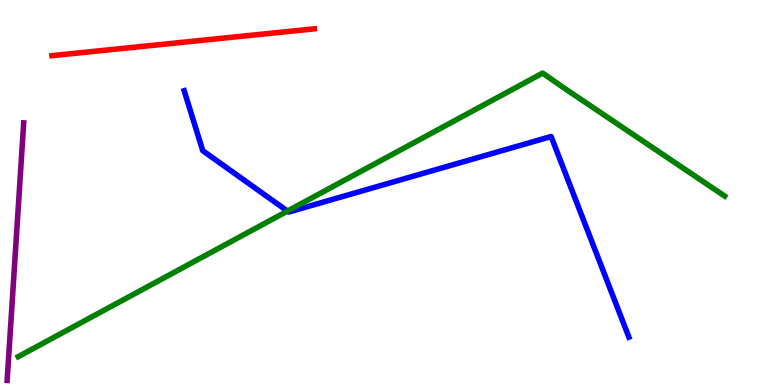[{'lines': ['blue', 'red'], 'intersections': []}, {'lines': ['green', 'red'], 'intersections': []}, {'lines': ['purple', 'red'], 'intersections': []}, {'lines': ['blue', 'green'], 'intersections': [{'x': 3.71, 'y': 4.52}]}, {'lines': ['blue', 'purple'], 'intersections': []}, {'lines': ['green', 'purple'], 'intersections': []}]